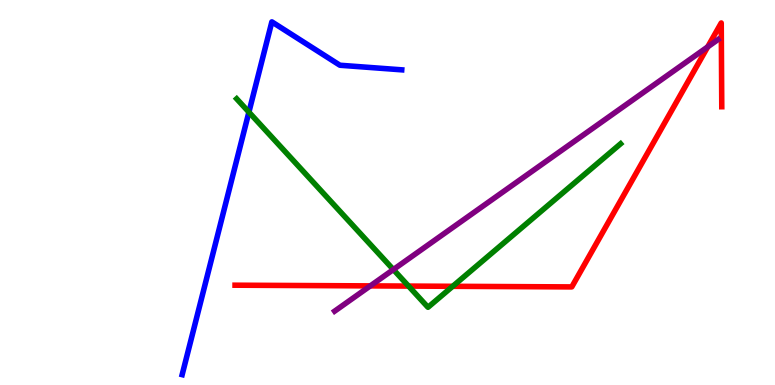[{'lines': ['blue', 'red'], 'intersections': []}, {'lines': ['green', 'red'], 'intersections': [{'x': 5.27, 'y': 2.57}, {'x': 5.84, 'y': 2.56}]}, {'lines': ['purple', 'red'], 'intersections': [{'x': 4.78, 'y': 2.57}, {'x': 9.13, 'y': 8.78}]}, {'lines': ['blue', 'green'], 'intersections': [{'x': 3.21, 'y': 7.09}]}, {'lines': ['blue', 'purple'], 'intersections': []}, {'lines': ['green', 'purple'], 'intersections': [{'x': 5.08, 'y': 3.0}]}]